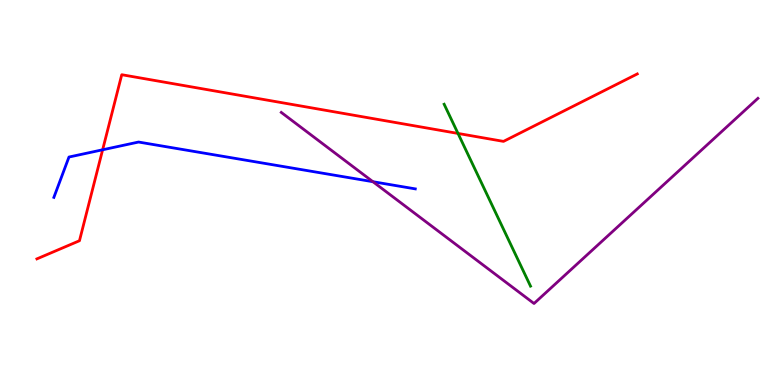[{'lines': ['blue', 'red'], 'intersections': [{'x': 1.32, 'y': 6.11}]}, {'lines': ['green', 'red'], 'intersections': [{'x': 5.91, 'y': 6.53}]}, {'lines': ['purple', 'red'], 'intersections': []}, {'lines': ['blue', 'green'], 'intersections': []}, {'lines': ['blue', 'purple'], 'intersections': [{'x': 4.81, 'y': 5.28}]}, {'lines': ['green', 'purple'], 'intersections': []}]